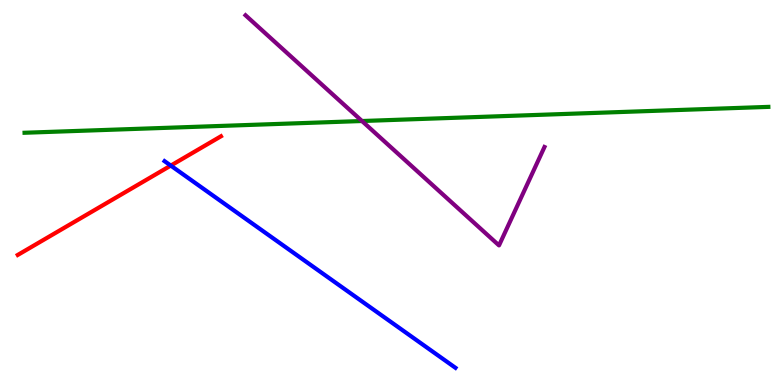[{'lines': ['blue', 'red'], 'intersections': [{'x': 2.2, 'y': 5.7}]}, {'lines': ['green', 'red'], 'intersections': []}, {'lines': ['purple', 'red'], 'intersections': []}, {'lines': ['blue', 'green'], 'intersections': []}, {'lines': ['blue', 'purple'], 'intersections': []}, {'lines': ['green', 'purple'], 'intersections': [{'x': 4.67, 'y': 6.86}]}]